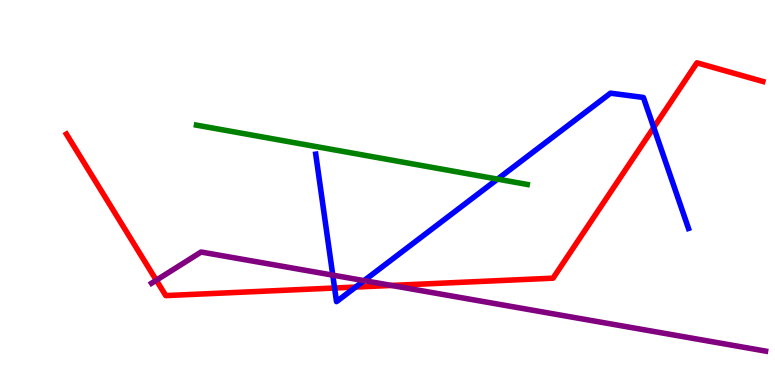[{'lines': ['blue', 'red'], 'intersections': [{'x': 4.32, 'y': 2.52}, {'x': 4.59, 'y': 2.54}, {'x': 8.44, 'y': 6.69}]}, {'lines': ['green', 'red'], 'intersections': []}, {'lines': ['purple', 'red'], 'intersections': [{'x': 2.02, 'y': 2.72}, {'x': 5.05, 'y': 2.59}]}, {'lines': ['blue', 'green'], 'intersections': [{'x': 6.42, 'y': 5.35}]}, {'lines': ['blue', 'purple'], 'intersections': [{'x': 4.29, 'y': 2.85}, {'x': 4.7, 'y': 2.71}]}, {'lines': ['green', 'purple'], 'intersections': []}]